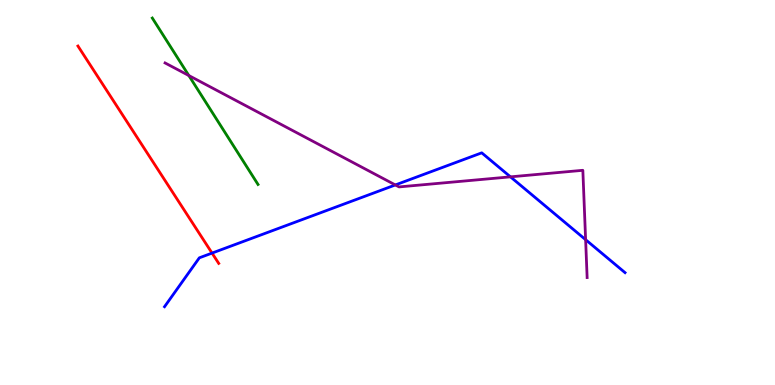[{'lines': ['blue', 'red'], 'intersections': [{'x': 2.74, 'y': 3.43}]}, {'lines': ['green', 'red'], 'intersections': []}, {'lines': ['purple', 'red'], 'intersections': []}, {'lines': ['blue', 'green'], 'intersections': []}, {'lines': ['blue', 'purple'], 'intersections': [{'x': 5.1, 'y': 5.2}, {'x': 6.59, 'y': 5.41}, {'x': 7.56, 'y': 3.77}]}, {'lines': ['green', 'purple'], 'intersections': [{'x': 2.44, 'y': 8.04}]}]